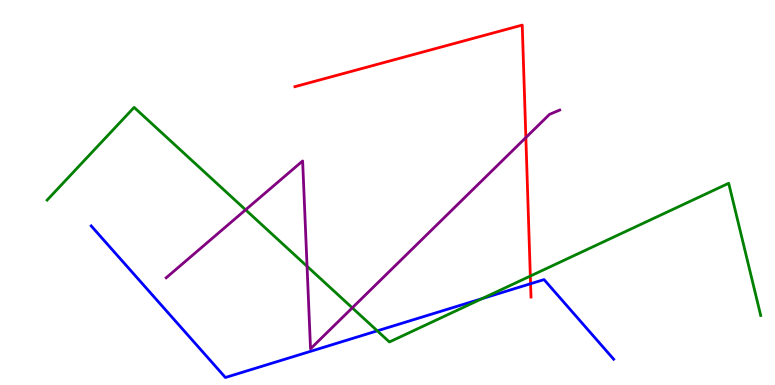[{'lines': ['blue', 'red'], 'intersections': [{'x': 6.85, 'y': 2.63}]}, {'lines': ['green', 'red'], 'intersections': [{'x': 6.84, 'y': 2.83}]}, {'lines': ['purple', 'red'], 'intersections': [{'x': 6.79, 'y': 6.43}]}, {'lines': ['blue', 'green'], 'intersections': [{'x': 4.87, 'y': 1.41}, {'x': 6.22, 'y': 2.24}]}, {'lines': ['blue', 'purple'], 'intersections': []}, {'lines': ['green', 'purple'], 'intersections': [{'x': 3.17, 'y': 4.55}, {'x': 3.96, 'y': 3.08}, {'x': 4.55, 'y': 2.0}]}]